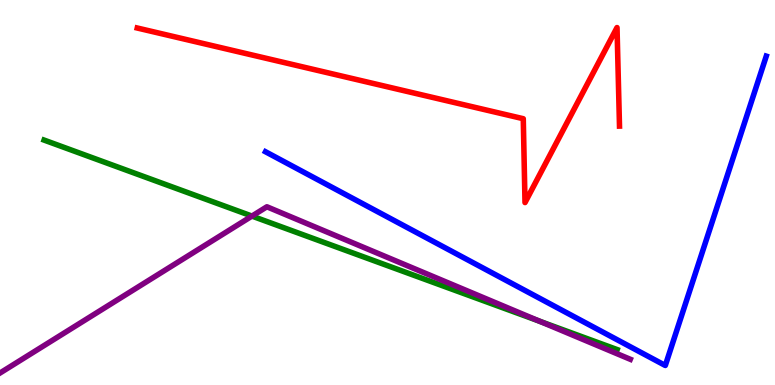[{'lines': ['blue', 'red'], 'intersections': []}, {'lines': ['green', 'red'], 'intersections': []}, {'lines': ['purple', 'red'], 'intersections': []}, {'lines': ['blue', 'green'], 'intersections': []}, {'lines': ['blue', 'purple'], 'intersections': []}, {'lines': ['green', 'purple'], 'intersections': [{'x': 3.25, 'y': 4.39}, {'x': 6.97, 'y': 1.65}]}]